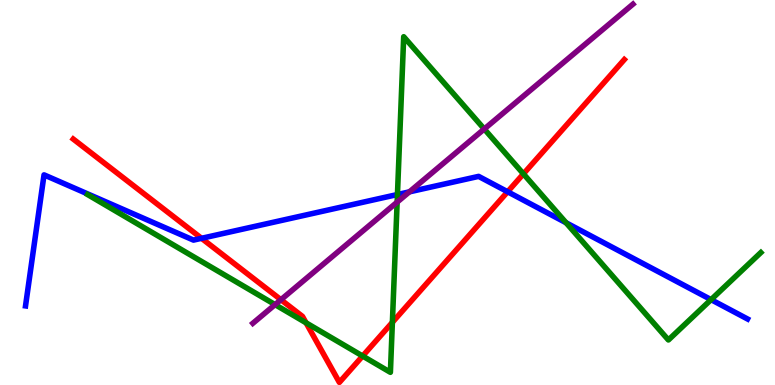[{'lines': ['blue', 'red'], 'intersections': [{'x': 2.6, 'y': 3.81}, {'x': 6.55, 'y': 5.02}]}, {'lines': ['green', 'red'], 'intersections': [{'x': 3.95, 'y': 1.62}, {'x': 4.68, 'y': 0.753}, {'x': 5.06, 'y': 1.63}, {'x': 6.75, 'y': 5.48}]}, {'lines': ['purple', 'red'], 'intersections': [{'x': 3.62, 'y': 2.22}]}, {'lines': ['blue', 'green'], 'intersections': [{'x': 5.13, 'y': 4.95}, {'x': 7.3, 'y': 4.21}, {'x': 9.17, 'y': 2.22}]}, {'lines': ['blue', 'purple'], 'intersections': [{'x': 5.28, 'y': 5.02}]}, {'lines': ['green', 'purple'], 'intersections': [{'x': 3.55, 'y': 2.09}, {'x': 5.12, 'y': 4.75}, {'x': 6.25, 'y': 6.65}]}]